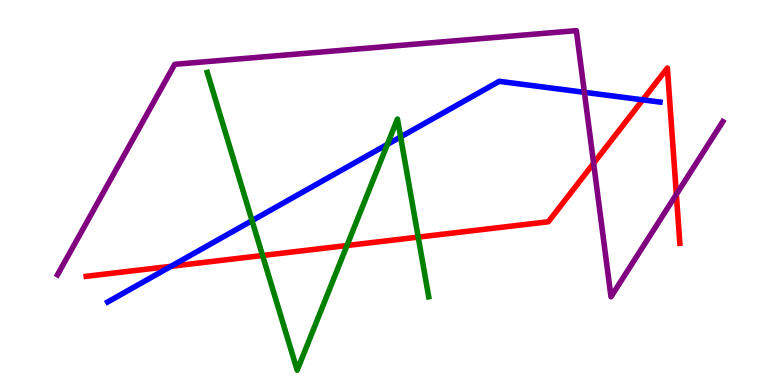[{'lines': ['blue', 'red'], 'intersections': [{'x': 2.21, 'y': 3.08}, {'x': 8.29, 'y': 7.41}]}, {'lines': ['green', 'red'], 'intersections': [{'x': 3.39, 'y': 3.36}, {'x': 4.48, 'y': 3.62}, {'x': 5.4, 'y': 3.84}]}, {'lines': ['purple', 'red'], 'intersections': [{'x': 7.66, 'y': 5.76}, {'x': 8.73, 'y': 4.95}]}, {'lines': ['blue', 'green'], 'intersections': [{'x': 3.25, 'y': 4.27}, {'x': 5.0, 'y': 6.25}, {'x': 5.17, 'y': 6.44}]}, {'lines': ['blue', 'purple'], 'intersections': [{'x': 7.54, 'y': 7.6}]}, {'lines': ['green', 'purple'], 'intersections': []}]